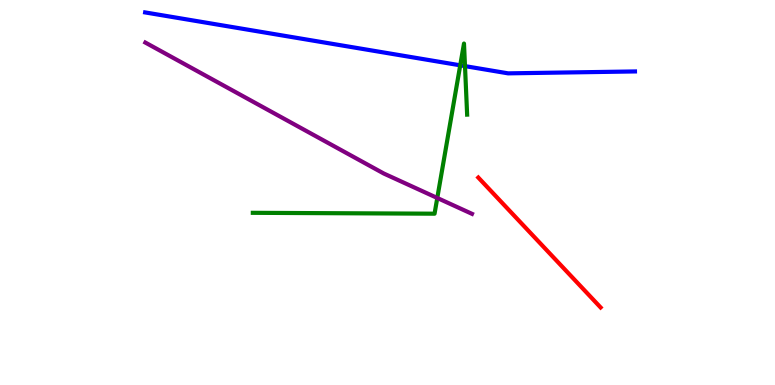[{'lines': ['blue', 'red'], 'intersections': []}, {'lines': ['green', 'red'], 'intersections': []}, {'lines': ['purple', 'red'], 'intersections': []}, {'lines': ['blue', 'green'], 'intersections': [{'x': 5.94, 'y': 8.3}, {'x': 6.0, 'y': 8.28}]}, {'lines': ['blue', 'purple'], 'intersections': []}, {'lines': ['green', 'purple'], 'intersections': [{'x': 5.64, 'y': 4.86}]}]